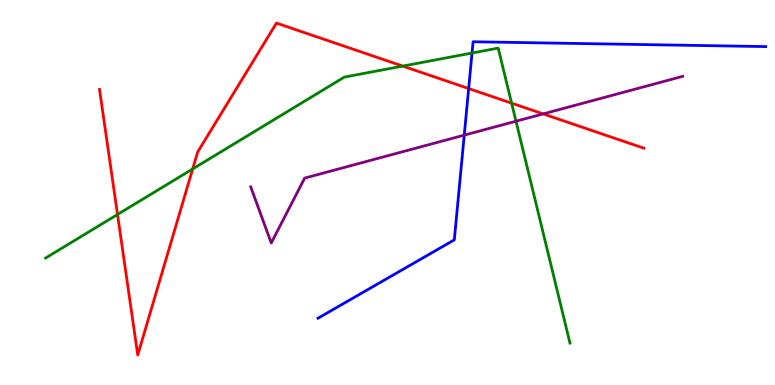[{'lines': ['blue', 'red'], 'intersections': [{'x': 6.05, 'y': 7.7}]}, {'lines': ['green', 'red'], 'intersections': [{'x': 1.52, 'y': 4.43}, {'x': 2.49, 'y': 5.61}, {'x': 5.2, 'y': 8.28}, {'x': 6.6, 'y': 7.32}]}, {'lines': ['purple', 'red'], 'intersections': [{'x': 7.01, 'y': 7.04}]}, {'lines': ['blue', 'green'], 'intersections': [{'x': 6.09, 'y': 8.62}]}, {'lines': ['blue', 'purple'], 'intersections': [{'x': 5.99, 'y': 6.49}]}, {'lines': ['green', 'purple'], 'intersections': [{'x': 6.66, 'y': 6.85}]}]